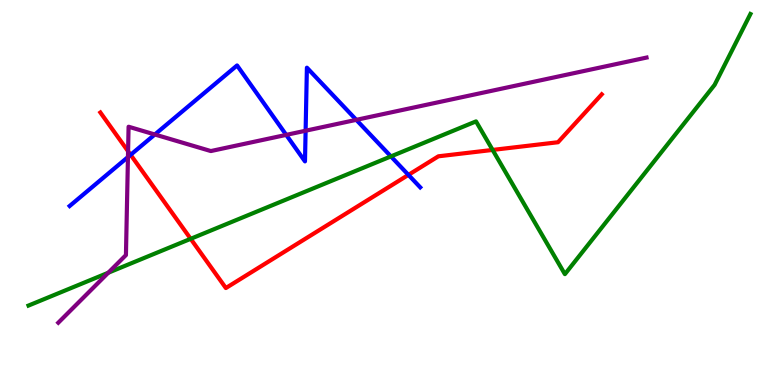[{'lines': ['blue', 'red'], 'intersections': [{'x': 1.69, 'y': 5.98}, {'x': 5.27, 'y': 5.46}]}, {'lines': ['green', 'red'], 'intersections': [{'x': 2.46, 'y': 3.8}, {'x': 6.36, 'y': 6.11}]}, {'lines': ['purple', 'red'], 'intersections': [{'x': 1.65, 'y': 6.07}]}, {'lines': ['blue', 'green'], 'intersections': [{'x': 5.04, 'y': 5.94}]}, {'lines': ['blue', 'purple'], 'intersections': [{'x': 1.65, 'y': 5.92}, {'x': 2.0, 'y': 6.51}, {'x': 3.69, 'y': 6.5}, {'x': 3.94, 'y': 6.6}, {'x': 4.6, 'y': 6.89}]}, {'lines': ['green', 'purple'], 'intersections': [{'x': 1.4, 'y': 2.92}]}]